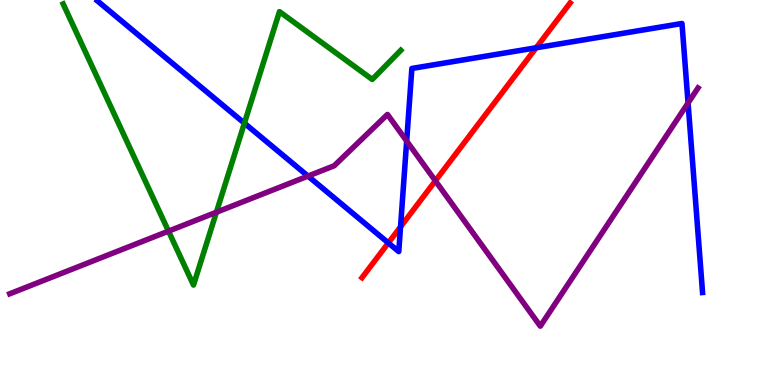[{'lines': ['blue', 'red'], 'intersections': [{'x': 5.01, 'y': 3.69}, {'x': 5.17, 'y': 4.11}, {'x': 6.92, 'y': 8.76}]}, {'lines': ['green', 'red'], 'intersections': []}, {'lines': ['purple', 'red'], 'intersections': [{'x': 5.62, 'y': 5.3}]}, {'lines': ['blue', 'green'], 'intersections': [{'x': 3.15, 'y': 6.8}]}, {'lines': ['blue', 'purple'], 'intersections': [{'x': 3.97, 'y': 5.43}, {'x': 5.25, 'y': 6.34}, {'x': 8.88, 'y': 7.32}]}, {'lines': ['green', 'purple'], 'intersections': [{'x': 2.17, 'y': 4.0}, {'x': 2.79, 'y': 4.49}]}]